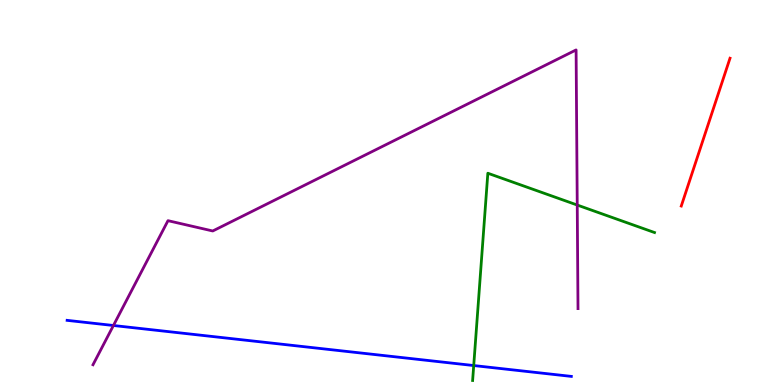[{'lines': ['blue', 'red'], 'intersections': []}, {'lines': ['green', 'red'], 'intersections': []}, {'lines': ['purple', 'red'], 'intersections': []}, {'lines': ['blue', 'green'], 'intersections': [{'x': 6.11, 'y': 0.505}]}, {'lines': ['blue', 'purple'], 'intersections': [{'x': 1.46, 'y': 1.55}]}, {'lines': ['green', 'purple'], 'intersections': [{'x': 7.45, 'y': 4.67}]}]